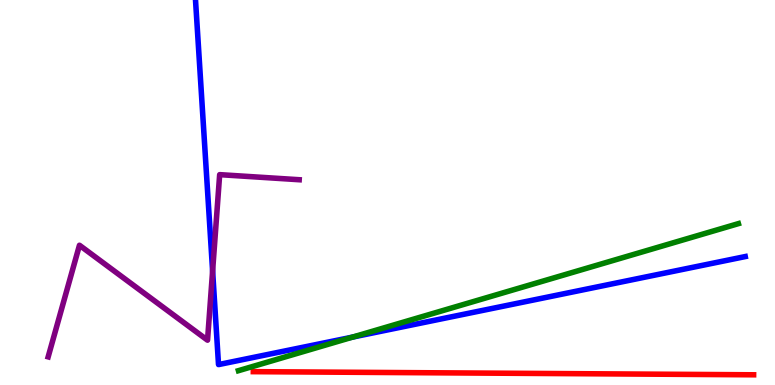[{'lines': ['blue', 'red'], 'intersections': []}, {'lines': ['green', 'red'], 'intersections': []}, {'lines': ['purple', 'red'], 'intersections': []}, {'lines': ['blue', 'green'], 'intersections': [{'x': 4.55, 'y': 1.25}]}, {'lines': ['blue', 'purple'], 'intersections': [{'x': 2.74, 'y': 2.96}]}, {'lines': ['green', 'purple'], 'intersections': []}]